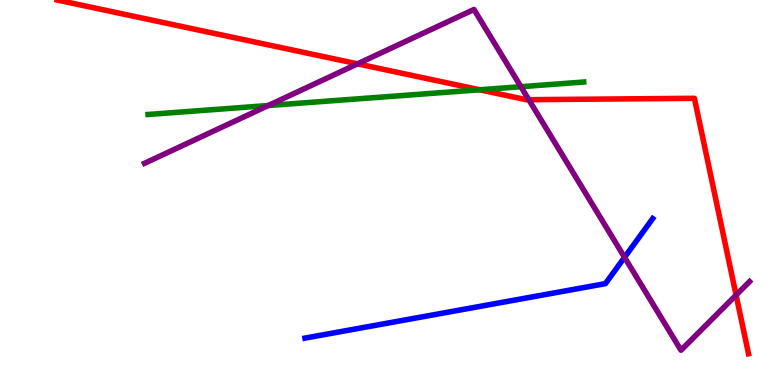[{'lines': ['blue', 'red'], 'intersections': []}, {'lines': ['green', 'red'], 'intersections': [{'x': 6.19, 'y': 7.67}]}, {'lines': ['purple', 'red'], 'intersections': [{'x': 4.61, 'y': 8.34}, {'x': 6.82, 'y': 7.41}, {'x': 9.5, 'y': 2.34}]}, {'lines': ['blue', 'green'], 'intersections': []}, {'lines': ['blue', 'purple'], 'intersections': [{'x': 8.06, 'y': 3.32}]}, {'lines': ['green', 'purple'], 'intersections': [{'x': 3.46, 'y': 7.26}, {'x': 6.72, 'y': 7.75}]}]